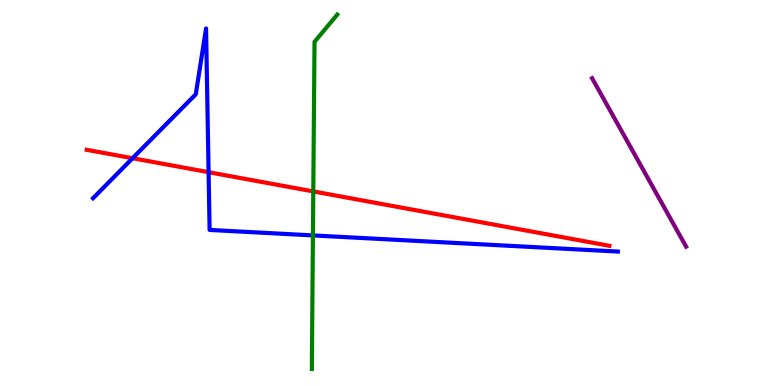[{'lines': ['blue', 'red'], 'intersections': [{'x': 1.71, 'y': 5.89}, {'x': 2.69, 'y': 5.53}]}, {'lines': ['green', 'red'], 'intersections': [{'x': 4.04, 'y': 5.03}]}, {'lines': ['purple', 'red'], 'intersections': []}, {'lines': ['blue', 'green'], 'intersections': [{'x': 4.04, 'y': 3.89}]}, {'lines': ['blue', 'purple'], 'intersections': []}, {'lines': ['green', 'purple'], 'intersections': []}]